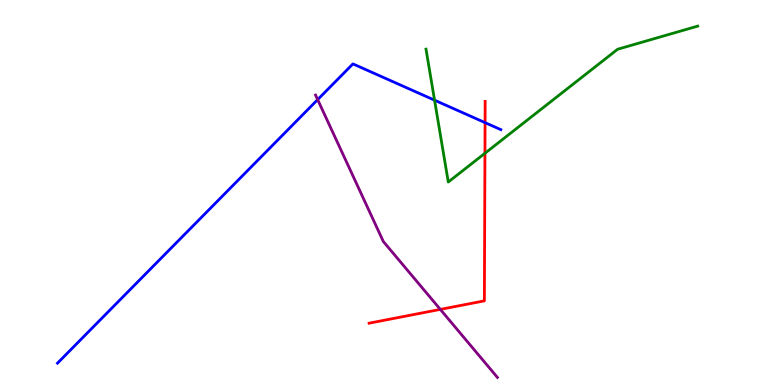[{'lines': ['blue', 'red'], 'intersections': [{'x': 6.26, 'y': 6.81}]}, {'lines': ['green', 'red'], 'intersections': [{'x': 6.26, 'y': 6.02}]}, {'lines': ['purple', 'red'], 'intersections': [{'x': 5.68, 'y': 1.96}]}, {'lines': ['blue', 'green'], 'intersections': [{'x': 5.61, 'y': 7.4}]}, {'lines': ['blue', 'purple'], 'intersections': [{'x': 4.1, 'y': 7.41}]}, {'lines': ['green', 'purple'], 'intersections': []}]